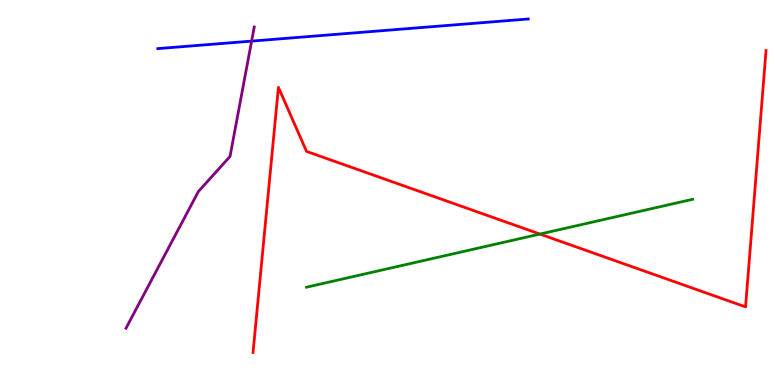[{'lines': ['blue', 'red'], 'intersections': []}, {'lines': ['green', 'red'], 'intersections': [{'x': 6.97, 'y': 3.92}]}, {'lines': ['purple', 'red'], 'intersections': []}, {'lines': ['blue', 'green'], 'intersections': []}, {'lines': ['blue', 'purple'], 'intersections': [{'x': 3.25, 'y': 8.93}]}, {'lines': ['green', 'purple'], 'intersections': []}]